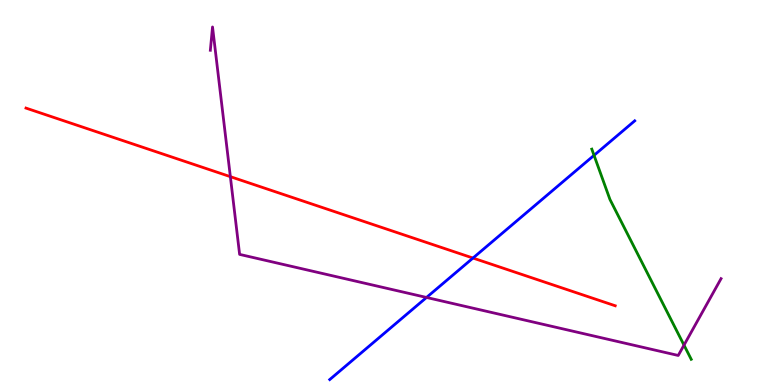[{'lines': ['blue', 'red'], 'intersections': [{'x': 6.1, 'y': 3.3}]}, {'lines': ['green', 'red'], 'intersections': []}, {'lines': ['purple', 'red'], 'intersections': [{'x': 2.97, 'y': 5.41}]}, {'lines': ['blue', 'green'], 'intersections': [{'x': 7.67, 'y': 5.97}]}, {'lines': ['blue', 'purple'], 'intersections': [{'x': 5.5, 'y': 2.27}]}, {'lines': ['green', 'purple'], 'intersections': [{'x': 8.83, 'y': 1.04}]}]